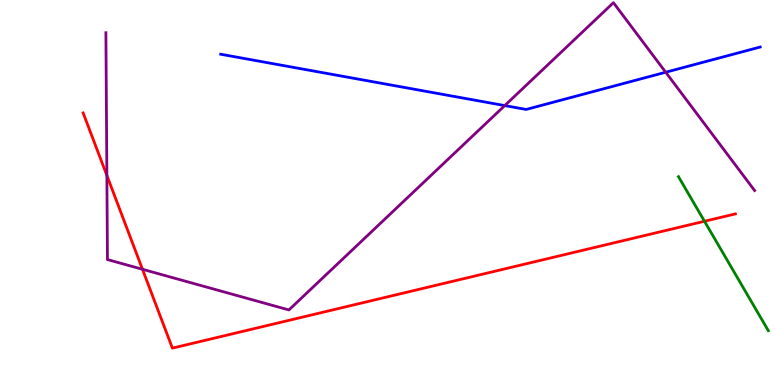[{'lines': ['blue', 'red'], 'intersections': []}, {'lines': ['green', 'red'], 'intersections': [{'x': 9.09, 'y': 4.25}]}, {'lines': ['purple', 'red'], 'intersections': [{'x': 1.38, 'y': 5.44}, {'x': 1.84, 'y': 3.01}]}, {'lines': ['blue', 'green'], 'intersections': []}, {'lines': ['blue', 'purple'], 'intersections': [{'x': 6.51, 'y': 7.26}, {'x': 8.59, 'y': 8.12}]}, {'lines': ['green', 'purple'], 'intersections': []}]